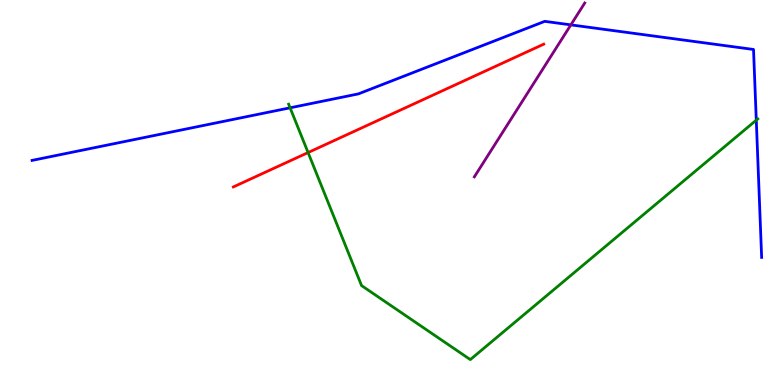[{'lines': ['blue', 'red'], 'intersections': []}, {'lines': ['green', 'red'], 'intersections': [{'x': 3.98, 'y': 6.04}]}, {'lines': ['purple', 'red'], 'intersections': []}, {'lines': ['blue', 'green'], 'intersections': [{'x': 3.74, 'y': 7.2}, {'x': 9.76, 'y': 6.88}]}, {'lines': ['blue', 'purple'], 'intersections': [{'x': 7.37, 'y': 9.35}]}, {'lines': ['green', 'purple'], 'intersections': []}]